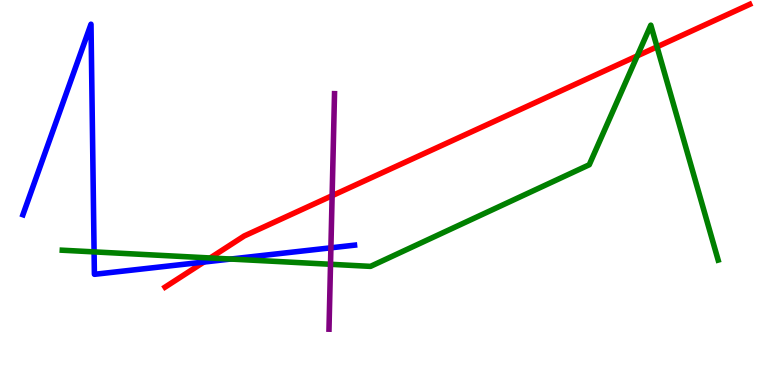[{'lines': ['blue', 'red'], 'intersections': [{'x': 2.63, 'y': 3.19}]}, {'lines': ['green', 'red'], 'intersections': [{'x': 2.71, 'y': 3.3}, {'x': 8.22, 'y': 8.55}, {'x': 8.48, 'y': 8.78}]}, {'lines': ['purple', 'red'], 'intersections': [{'x': 4.29, 'y': 4.92}]}, {'lines': ['blue', 'green'], 'intersections': [{'x': 1.21, 'y': 3.46}, {'x': 2.98, 'y': 3.27}]}, {'lines': ['blue', 'purple'], 'intersections': [{'x': 4.27, 'y': 3.56}]}, {'lines': ['green', 'purple'], 'intersections': [{'x': 4.26, 'y': 3.14}]}]